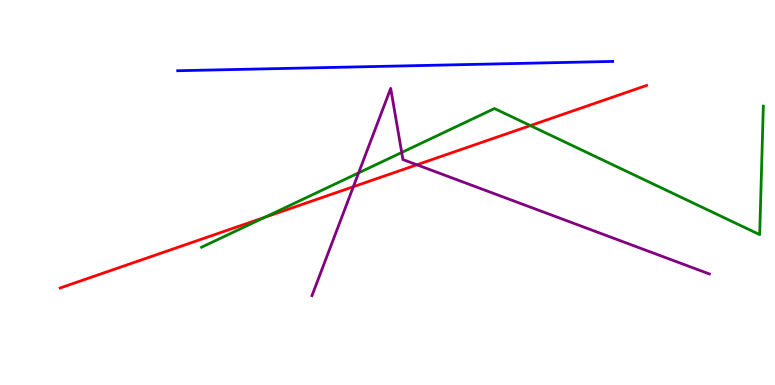[{'lines': ['blue', 'red'], 'intersections': []}, {'lines': ['green', 'red'], 'intersections': [{'x': 3.42, 'y': 4.35}, {'x': 6.84, 'y': 6.74}]}, {'lines': ['purple', 'red'], 'intersections': [{'x': 4.56, 'y': 5.15}, {'x': 5.38, 'y': 5.72}]}, {'lines': ['blue', 'green'], 'intersections': []}, {'lines': ['blue', 'purple'], 'intersections': []}, {'lines': ['green', 'purple'], 'intersections': [{'x': 4.63, 'y': 5.51}, {'x': 5.18, 'y': 6.04}]}]